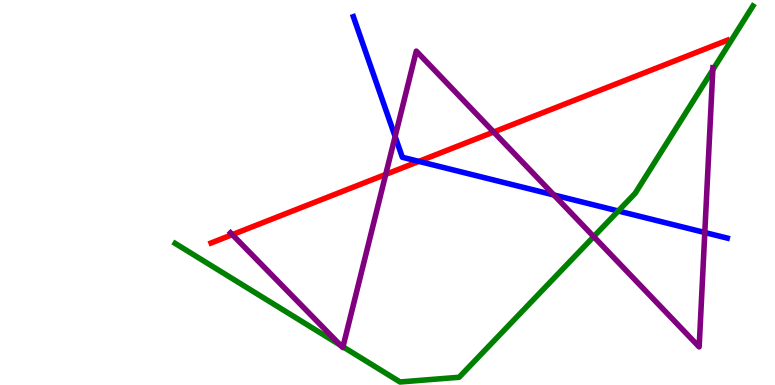[{'lines': ['blue', 'red'], 'intersections': [{'x': 5.4, 'y': 5.81}]}, {'lines': ['green', 'red'], 'intersections': []}, {'lines': ['purple', 'red'], 'intersections': [{'x': 3.0, 'y': 3.91}, {'x': 4.98, 'y': 5.47}, {'x': 6.37, 'y': 6.57}]}, {'lines': ['blue', 'green'], 'intersections': [{'x': 7.98, 'y': 4.52}]}, {'lines': ['blue', 'purple'], 'intersections': [{'x': 5.1, 'y': 6.45}, {'x': 7.15, 'y': 4.94}, {'x': 9.09, 'y': 3.96}]}, {'lines': ['green', 'purple'], 'intersections': [{'x': 4.39, 'y': 1.03}, {'x': 4.43, 'y': 0.992}, {'x': 7.66, 'y': 3.85}, {'x': 9.2, 'y': 8.19}]}]